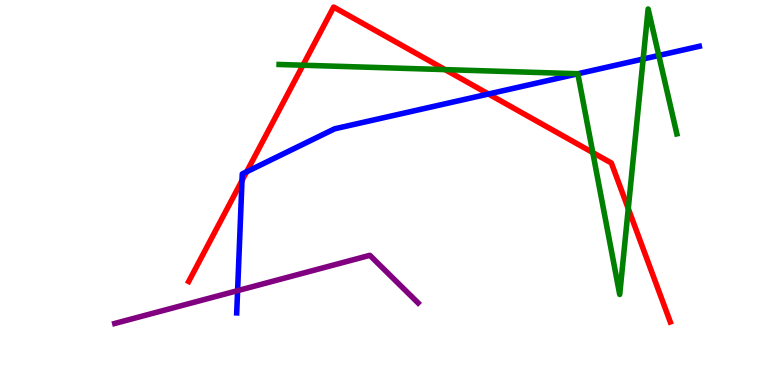[{'lines': ['blue', 'red'], 'intersections': [{'x': 3.12, 'y': 5.31}, {'x': 3.18, 'y': 5.54}, {'x': 6.3, 'y': 7.56}]}, {'lines': ['green', 'red'], 'intersections': [{'x': 3.91, 'y': 8.31}, {'x': 5.74, 'y': 8.19}, {'x': 7.65, 'y': 6.04}, {'x': 8.11, 'y': 4.58}]}, {'lines': ['purple', 'red'], 'intersections': []}, {'lines': ['blue', 'green'], 'intersections': [{'x': 7.46, 'y': 8.08}, {'x': 8.3, 'y': 8.47}, {'x': 8.5, 'y': 8.56}]}, {'lines': ['blue', 'purple'], 'intersections': [{'x': 3.07, 'y': 2.45}]}, {'lines': ['green', 'purple'], 'intersections': []}]